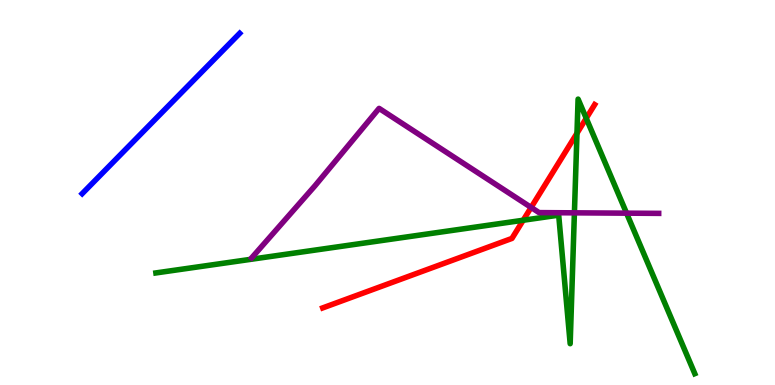[{'lines': ['blue', 'red'], 'intersections': []}, {'lines': ['green', 'red'], 'intersections': [{'x': 6.75, 'y': 4.28}, {'x': 7.44, 'y': 6.54}, {'x': 7.56, 'y': 6.93}]}, {'lines': ['purple', 'red'], 'intersections': [{'x': 6.85, 'y': 4.61}]}, {'lines': ['blue', 'green'], 'intersections': []}, {'lines': ['blue', 'purple'], 'intersections': []}, {'lines': ['green', 'purple'], 'intersections': [{'x': 7.41, 'y': 4.47}, {'x': 8.08, 'y': 4.46}]}]